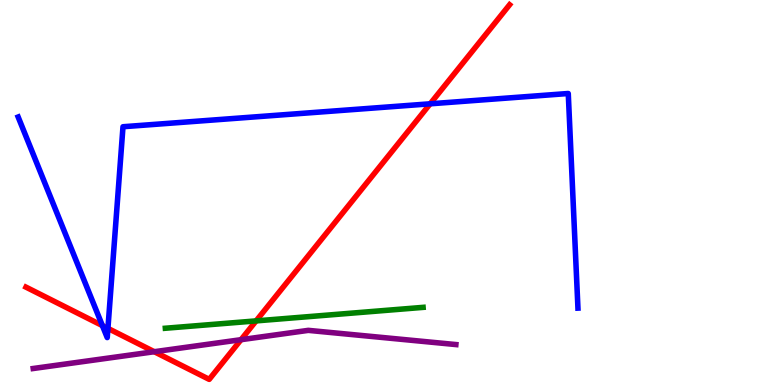[{'lines': ['blue', 'red'], 'intersections': [{'x': 1.32, 'y': 1.54}, {'x': 1.39, 'y': 1.47}, {'x': 5.55, 'y': 7.3}]}, {'lines': ['green', 'red'], 'intersections': [{'x': 3.3, 'y': 1.67}]}, {'lines': ['purple', 'red'], 'intersections': [{'x': 1.99, 'y': 0.865}, {'x': 3.11, 'y': 1.18}]}, {'lines': ['blue', 'green'], 'intersections': []}, {'lines': ['blue', 'purple'], 'intersections': []}, {'lines': ['green', 'purple'], 'intersections': []}]